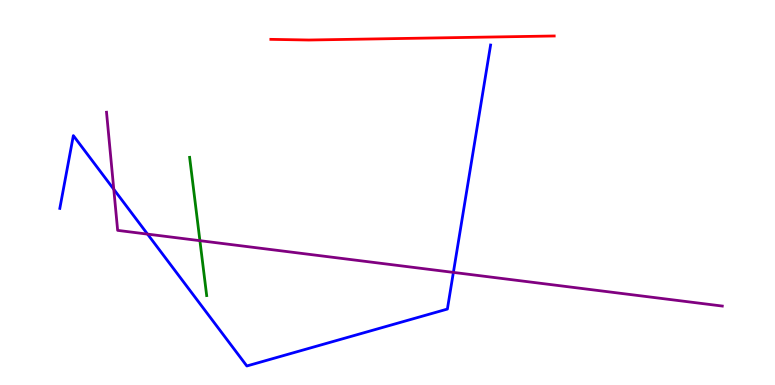[{'lines': ['blue', 'red'], 'intersections': []}, {'lines': ['green', 'red'], 'intersections': []}, {'lines': ['purple', 'red'], 'intersections': []}, {'lines': ['blue', 'green'], 'intersections': []}, {'lines': ['blue', 'purple'], 'intersections': [{'x': 1.47, 'y': 5.08}, {'x': 1.9, 'y': 3.92}, {'x': 5.85, 'y': 2.92}]}, {'lines': ['green', 'purple'], 'intersections': [{'x': 2.58, 'y': 3.75}]}]